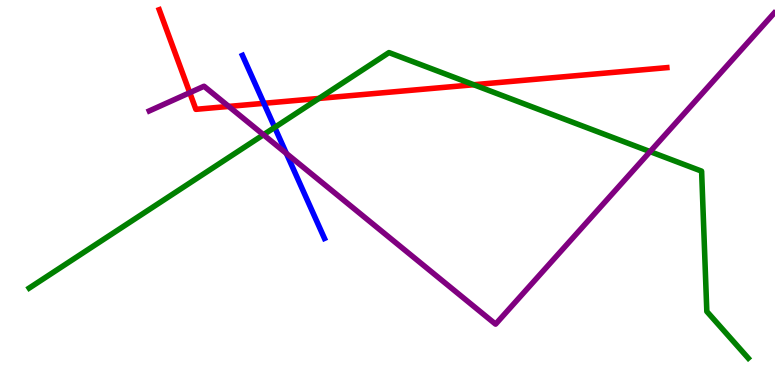[{'lines': ['blue', 'red'], 'intersections': [{'x': 3.41, 'y': 7.32}]}, {'lines': ['green', 'red'], 'intersections': [{'x': 4.12, 'y': 7.44}, {'x': 6.11, 'y': 7.8}]}, {'lines': ['purple', 'red'], 'intersections': [{'x': 2.45, 'y': 7.59}, {'x': 2.95, 'y': 7.24}]}, {'lines': ['blue', 'green'], 'intersections': [{'x': 3.54, 'y': 6.69}]}, {'lines': ['blue', 'purple'], 'intersections': [{'x': 3.7, 'y': 6.01}]}, {'lines': ['green', 'purple'], 'intersections': [{'x': 3.4, 'y': 6.5}, {'x': 8.39, 'y': 6.06}]}]